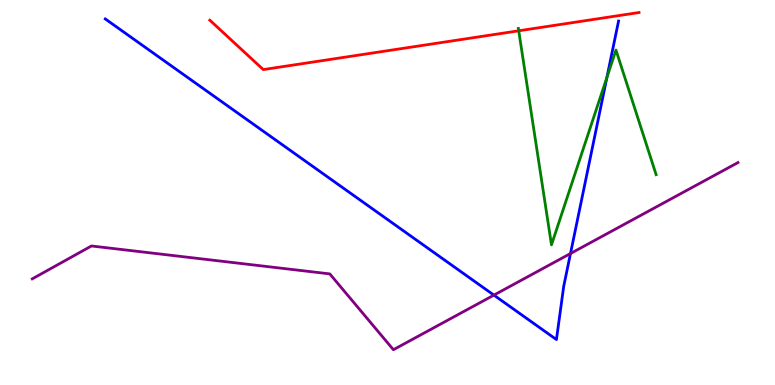[{'lines': ['blue', 'red'], 'intersections': []}, {'lines': ['green', 'red'], 'intersections': [{'x': 6.69, 'y': 9.2}]}, {'lines': ['purple', 'red'], 'intersections': []}, {'lines': ['blue', 'green'], 'intersections': [{'x': 7.83, 'y': 7.99}]}, {'lines': ['blue', 'purple'], 'intersections': [{'x': 6.37, 'y': 2.33}, {'x': 7.36, 'y': 3.41}]}, {'lines': ['green', 'purple'], 'intersections': []}]